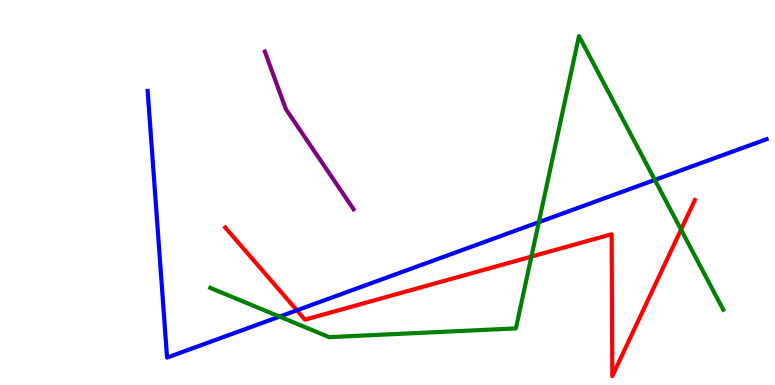[{'lines': ['blue', 'red'], 'intersections': [{'x': 3.83, 'y': 1.94}]}, {'lines': ['green', 'red'], 'intersections': [{'x': 6.86, 'y': 3.33}, {'x': 8.79, 'y': 4.04}]}, {'lines': ['purple', 'red'], 'intersections': []}, {'lines': ['blue', 'green'], 'intersections': [{'x': 3.61, 'y': 1.78}, {'x': 6.95, 'y': 4.23}, {'x': 8.45, 'y': 5.33}]}, {'lines': ['blue', 'purple'], 'intersections': []}, {'lines': ['green', 'purple'], 'intersections': []}]